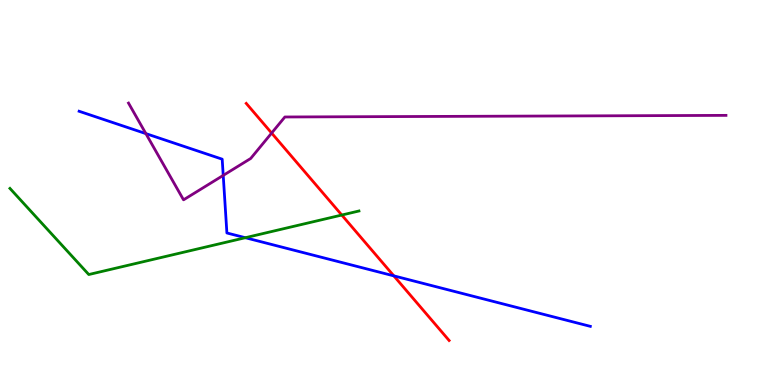[{'lines': ['blue', 'red'], 'intersections': [{'x': 5.08, 'y': 2.83}]}, {'lines': ['green', 'red'], 'intersections': [{'x': 4.41, 'y': 4.41}]}, {'lines': ['purple', 'red'], 'intersections': [{'x': 3.5, 'y': 6.54}]}, {'lines': ['blue', 'green'], 'intersections': [{'x': 3.17, 'y': 3.83}]}, {'lines': ['blue', 'purple'], 'intersections': [{'x': 1.88, 'y': 6.53}, {'x': 2.88, 'y': 5.44}]}, {'lines': ['green', 'purple'], 'intersections': []}]